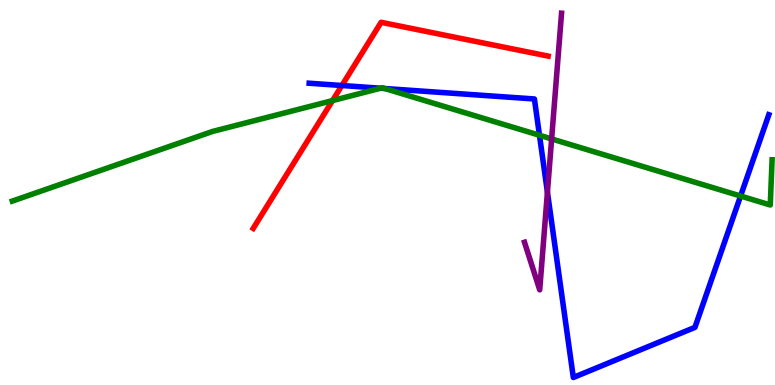[{'lines': ['blue', 'red'], 'intersections': [{'x': 4.41, 'y': 7.78}]}, {'lines': ['green', 'red'], 'intersections': [{'x': 4.29, 'y': 7.39}]}, {'lines': ['purple', 'red'], 'intersections': []}, {'lines': ['blue', 'green'], 'intersections': [{'x': 4.91, 'y': 7.71}, {'x': 4.97, 'y': 7.7}, {'x': 6.96, 'y': 6.49}, {'x': 9.56, 'y': 4.91}]}, {'lines': ['blue', 'purple'], 'intersections': [{'x': 7.06, 'y': 5.01}]}, {'lines': ['green', 'purple'], 'intersections': [{'x': 7.12, 'y': 6.39}]}]